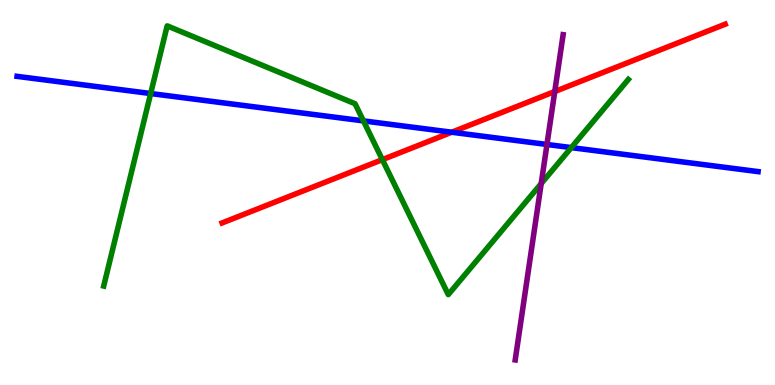[{'lines': ['blue', 'red'], 'intersections': [{'x': 5.83, 'y': 6.57}]}, {'lines': ['green', 'red'], 'intersections': [{'x': 4.93, 'y': 5.85}]}, {'lines': ['purple', 'red'], 'intersections': [{'x': 7.16, 'y': 7.62}]}, {'lines': ['blue', 'green'], 'intersections': [{'x': 1.94, 'y': 7.57}, {'x': 4.69, 'y': 6.86}, {'x': 7.37, 'y': 6.17}]}, {'lines': ['blue', 'purple'], 'intersections': [{'x': 7.06, 'y': 6.25}]}, {'lines': ['green', 'purple'], 'intersections': [{'x': 6.98, 'y': 5.23}]}]